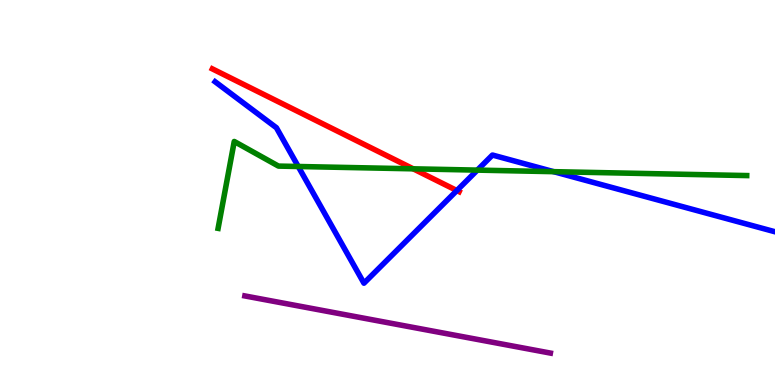[{'lines': ['blue', 'red'], 'intersections': [{'x': 5.89, 'y': 5.05}]}, {'lines': ['green', 'red'], 'intersections': [{'x': 5.33, 'y': 5.62}]}, {'lines': ['purple', 'red'], 'intersections': []}, {'lines': ['blue', 'green'], 'intersections': [{'x': 3.85, 'y': 5.68}, {'x': 6.16, 'y': 5.58}, {'x': 7.14, 'y': 5.54}]}, {'lines': ['blue', 'purple'], 'intersections': []}, {'lines': ['green', 'purple'], 'intersections': []}]